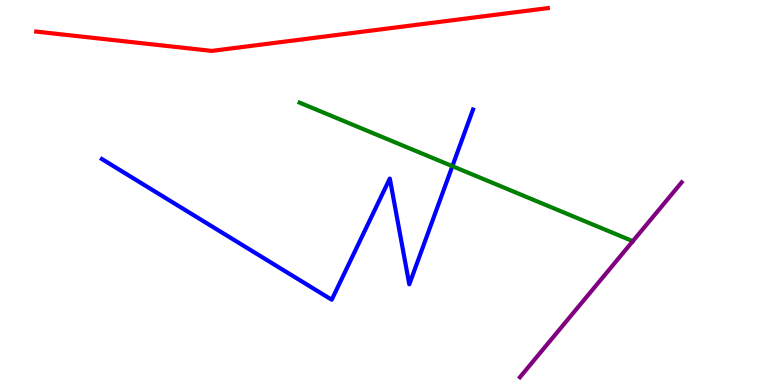[{'lines': ['blue', 'red'], 'intersections': []}, {'lines': ['green', 'red'], 'intersections': []}, {'lines': ['purple', 'red'], 'intersections': []}, {'lines': ['blue', 'green'], 'intersections': [{'x': 5.84, 'y': 5.68}]}, {'lines': ['blue', 'purple'], 'intersections': []}, {'lines': ['green', 'purple'], 'intersections': []}]